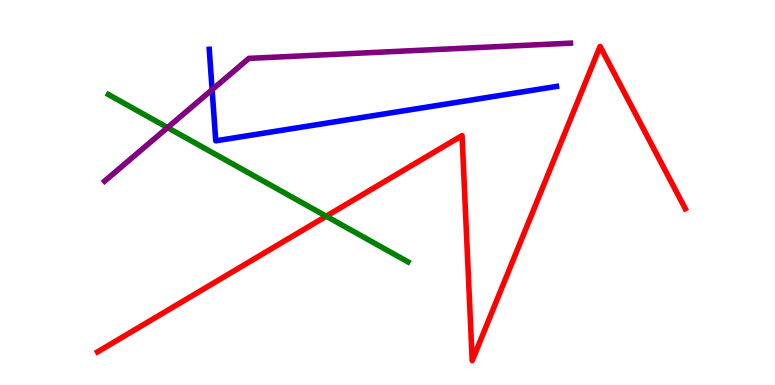[{'lines': ['blue', 'red'], 'intersections': []}, {'lines': ['green', 'red'], 'intersections': [{'x': 4.21, 'y': 4.38}]}, {'lines': ['purple', 'red'], 'intersections': []}, {'lines': ['blue', 'green'], 'intersections': []}, {'lines': ['blue', 'purple'], 'intersections': [{'x': 2.74, 'y': 7.67}]}, {'lines': ['green', 'purple'], 'intersections': [{'x': 2.16, 'y': 6.69}]}]